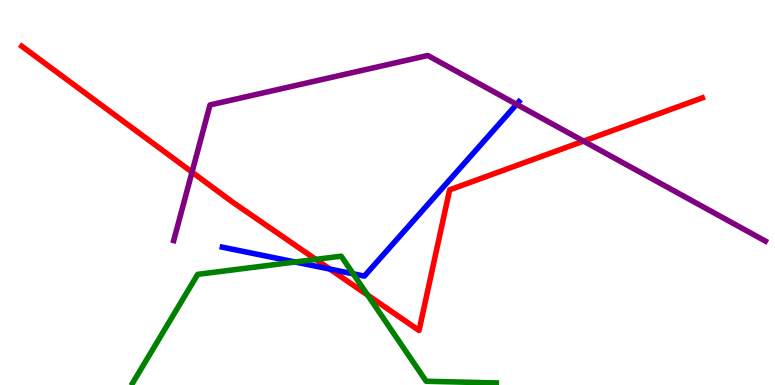[{'lines': ['blue', 'red'], 'intersections': [{'x': 4.26, 'y': 3.01}]}, {'lines': ['green', 'red'], 'intersections': [{'x': 4.07, 'y': 3.26}, {'x': 4.74, 'y': 2.34}]}, {'lines': ['purple', 'red'], 'intersections': [{'x': 2.48, 'y': 5.53}, {'x': 7.53, 'y': 6.33}]}, {'lines': ['blue', 'green'], 'intersections': [{'x': 3.81, 'y': 3.19}, {'x': 4.56, 'y': 2.89}]}, {'lines': ['blue', 'purple'], 'intersections': [{'x': 6.67, 'y': 7.29}]}, {'lines': ['green', 'purple'], 'intersections': []}]